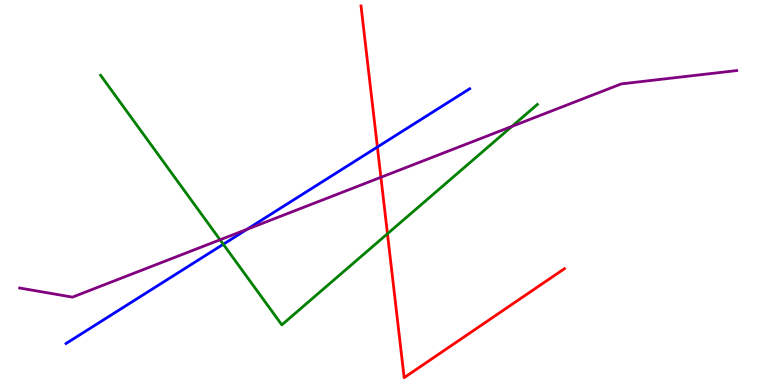[{'lines': ['blue', 'red'], 'intersections': [{'x': 4.87, 'y': 6.18}]}, {'lines': ['green', 'red'], 'intersections': [{'x': 5.0, 'y': 3.93}]}, {'lines': ['purple', 'red'], 'intersections': [{'x': 4.91, 'y': 5.4}]}, {'lines': ['blue', 'green'], 'intersections': [{'x': 2.88, 'y': 3.66}]}, {'lines': ['blue', 'purple'], 'intersections': [{'x': 3.19, 'y': 4.04}]}, {'lines': ['green', 'purple'], 'intersections': [{'x': 2.84, 'y': 3.77}, {'x': 6.61, 'y': 6.72}]}]